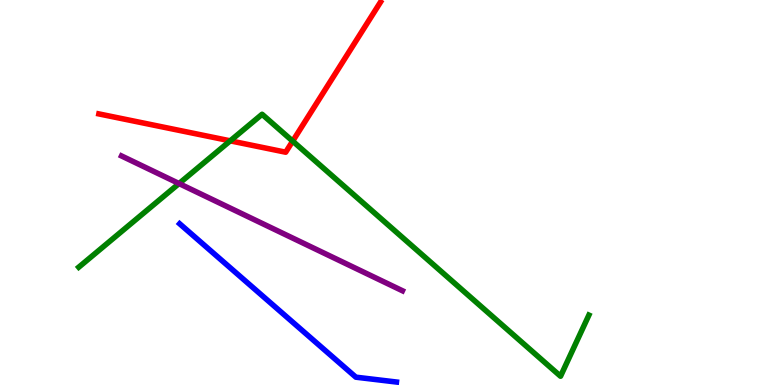[{'lines': ['blue', 'red'], 'intersections': []}, {'lines': ['green', 'red'], 'intersections': [{'x': 2.97, 'y': 6.34}, {'x': 3.78, 'y': 6.33}]}, {'lines': ['purple', 'red'], 'intersections': []}, {'lines': ['blue', 'green'], 'intersections': []}, {'lines': ['blue', 'purple'], 'intersections': []}, {'lines': ['green', 'purple'], 'intersections': [{'x': 2.31, 'y': 5.23}]}]